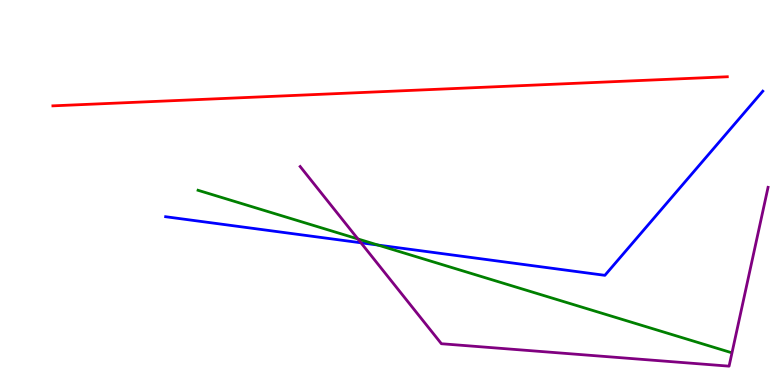[{'lines': ['blue', 'red'], 'intersections': []}, {'lines': ['green', 'red'], 'intersections': []}, {'lines': ['purple', 'red'], 'intersections': []}, {'lines': ['blue', 'green'], 'intersections': [{'x': 4.88, 'y': 3.64}]}, {'lines': ['blue', 'purple'], 'intersections': [{'x': 4.66, 'y': 3.69}]}, {'lines': ['green', 'purple'], 'intersections': [{'x': 4.62, 'y': 3.79}]}]